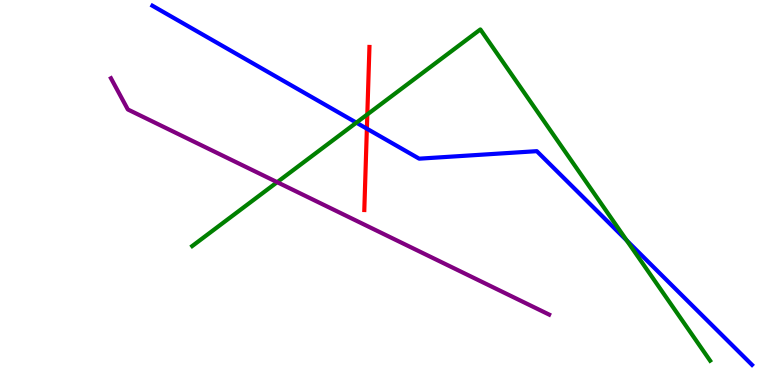[{'lines': ['blue', 'red'], 'intersections': [{'x': 4.73, 'y': 6.66}]}, {'lines': ['green', 'red'], 'intersections': [{'x': 4.74, 'y': 7.03}]}, {'lines': ['purple', 'red'], 'intersections': []}, {'lines': ['blue', 'green'], 'intersections': [{'x': 4.6, 'y': 6.81}, {'x': 8.09, 'y': 3.75}]}, {'lines': ['blue', 'purple'], 'intersections': []}, {'lines': ['green', 'purple'], 'intersections': [{'x': 3.58, 'y': 5.27}]}]